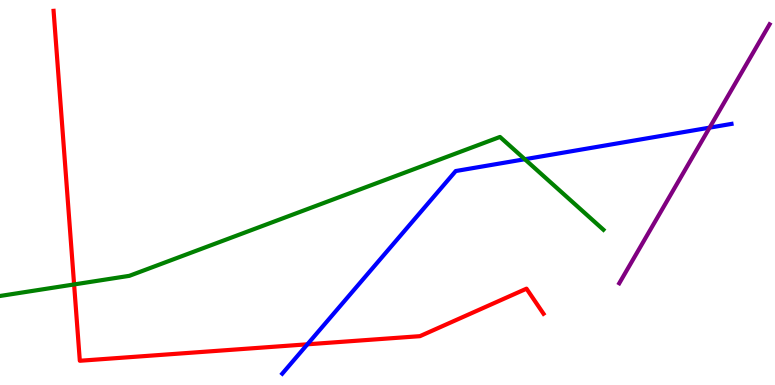[{'lines': ['blue', 'red'], 'intersections': [{'x': 3.97, 'y': 1.06}]}, {'lines': ['green', 'red'], 'intersections': [{'x': 0.956, 'y': 2.61}]}, {'lines': ['purple', 'red'], 'intersections': []}, {'lines': ['blue', 'green'], 'intersections': [{'x': 6.77, 'y': 5.86}]}, {'lines': ['blue', 'purple'], 'intersections': [{'x': 9.16, 'y': 6.68}]}, {'lines': ['green', 'purple'], 'intersections': []}]